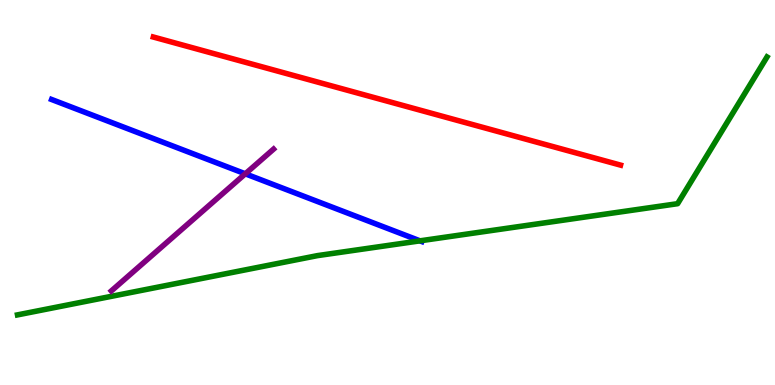[{'lines': ['blue', 'red'], 'intersections': []}, {'lines': ['green', 'red'], 'intersections': []}, {'lines': ['purple', 'red'], 'intersections': []}, {'lines': ['blue', 'green'], 'intersections': [{'x': 5.42, 'y': 3.74}]}, {'lines': ['blue', 'purple'], 'intersections': [{'x': 3.17, 'y': 5.49}]}, {'lines': ['green', 'purple'], 'intersections': []}]